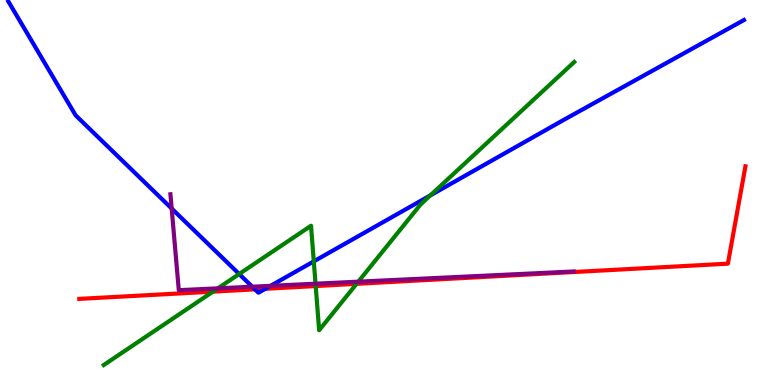[{'lines': ['blue', 'red'], 'intersections': [{'x': 3.29, 'y': 2.48}, {'x': 3.42, 'y': 2.5}]}, {'lines': ['green', 'red'], 'intersections': [{'x': 2.75, 'y': 2.43}, {'x': 4.07, 'y': 2.57}, {'x': 4.6, 'y': 2.63}]}, {'lines': ['purple', 'red'], 'intersections': []}, {'lines': ['blue', 'green'], 'intersections': [{'x': 3.09, 'y': 2.88}, {'x': 4.05, 'y': 3.21}, {'x': 5.55, 'y': 4.92}]}, {'lines': ['blue', 'purple'], 'intersections': [{'x': 2.22, 'y': 4.58}, {'x': 3.25, 'y': 2.55}, {'x': 3.49, 'y': 2.58}]}, {'lines': ['green', 'purple'], 'intersections': [{'x': 2.81, 'y': 2.51}, {'x': 4.07, 'y': 2.63}, {'x': 4.62, 'y': 2.68}]}]